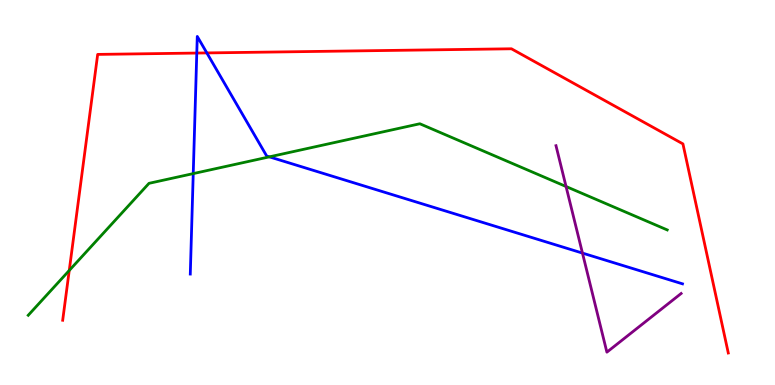[{'lines': ['blue', 'red'], 'intersections': [{'x': 2.54, 'y': 8.62}, {'x': 2.67, 'y': 8.63}]}, {'lines': ['green', 'red'], 'intersections': [{'x': 0.894, 'y': 2.97}]}, {'lines': ['purple', 'red'], 'intersections': []}, {'lines': ['blue', 'green'], 'intersections': [{'x': 2.49, 'y': 5.49}, {'x': 3.48, 'y': 5.93}]}, {'lines': ['blue', 'purple'], 'intersections': [{'x': 7.52, 'y': 3.43}]}, {'lines': ['green', 'purple'], 'intersections': [{'x': 7.3, 'y': 5.16}]}]